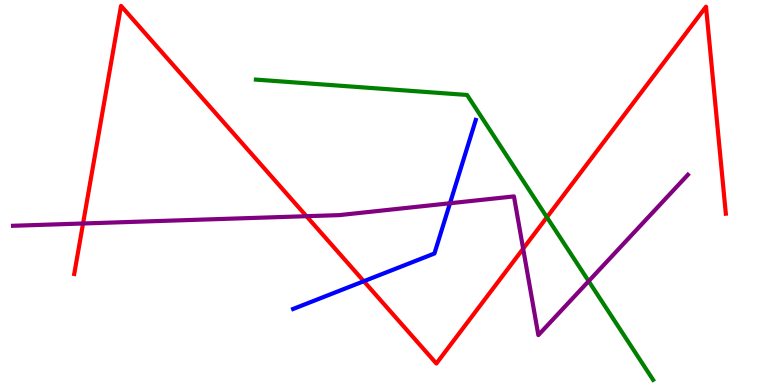[{'lines': ['blue', 'red'], 'intersections': [{'x': 4.69, 'y': 2.7}]}, {'lines': ['green', 'red'], 'intersections': [{'x': 7.06, 'y': 4.36}]}, {'lines': ['purple', 'red'], 'intersections': [{'x': 1.07, 'y': 4.2}, {'x': 3.95, 'y': 4.38}, {'x': 6.75, 'y': 3.54}]}, {'lines': ['blue', 'green'], 'intersections': []}, {'lines': ['blue', 'purple'], 'intersections': [{'x': 5.81, 'y': 4.72}]}, {'lines': ['green', 'purple'], 'intersections': [{'x': 7.6, 'y': 2.7}]}]